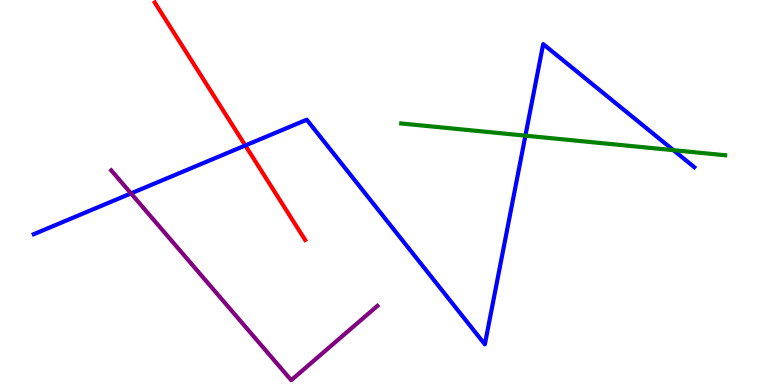[{'lines': ['blue', 'red'], 'intersections': [{'x': 3.17, 'y': 6.22}]}, {'lines': ['green', 'red'], 'intersections': []}, {'lines': ['purple', 'red'], 'intersections': []}, {'lines': ['blue', 'green'], 'intersections': [{'x': 6.78, 'y': 6.48}, {'x': 8.69, 'y': 6.1}]}, {'lines': ['blue', 'purple'], 'intersections': [{'x': 1.69, 'y': 4.98}]}, {'lines': ['green', 'purple'], 'intersections': []}]